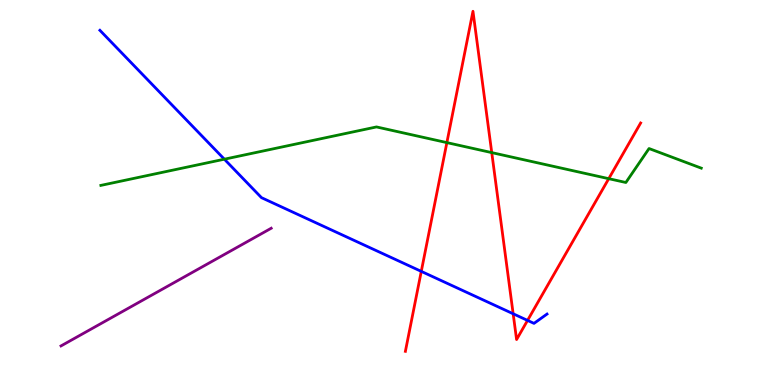[{'lines': ['blue', 'red'], 'intersections': [{'x': 5.44, 'y': 2.95}, {'x': 6.62, 'y': 1.85}, {'x': 6.81, 'y': 1.68}]}, {'lines': ['green', 'red'], 'intersections': [{'x': 5.77, 'y': 6.3}, {'x': 6.35, 'y': 6.04}, {'x': 7.85, 'y': 5.36}]}, {'lines': ['purple', 'red'], 'intersections': []}, {'lines': ['blue', 'green'], 'intersections': [{'x': 2.89, 'y': 5.86}]}, {'lines': ['blue', 'purple'], 'intersections': []}, {'lines': ['green', 'purple'], 'intersections': []}]